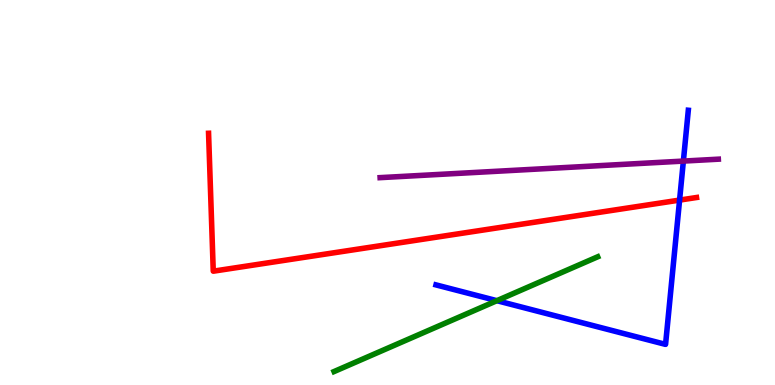[{'lines': ['blue', 'red'], 'intersections': [{'x': 8.77, 'y': 4.8}]}, {'lines': ['green', 'red'], 'intersections': []}, {'lines': ['purple', 'red'], 'intersections': []}, {'lines': ['blue', 'green'], 'intersections': [{'x': 6.41, 'y': 2.19}]}, {'lines': ['blue', 'purple'], 'intersections': [{'x': 8.82, 'y': 5.82}]}, {'lines': ['green', 'purple'], 'intersections': []}]